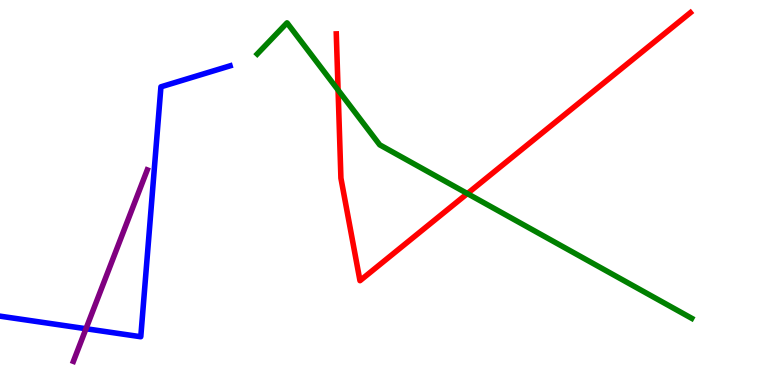[{'lines': ['blue', 'red'], 'intersections': []}, {'lines': ['green', 'red'], 'intersections': [{'x': 4.36, 'y': 7.66}, {'x': 6.03, 'y': 4.97}]}, {'lines': ['purple', 'red'], 'intersections': []}, {'lines': ['blue', 'green'], 'intersections': []}, {'lines': ['blue', 'purple'], 'intersections': [{'x': 1.11, 'y': 1.46}]}, {'lines': ['green', 'purple'], 'intersections': []}]